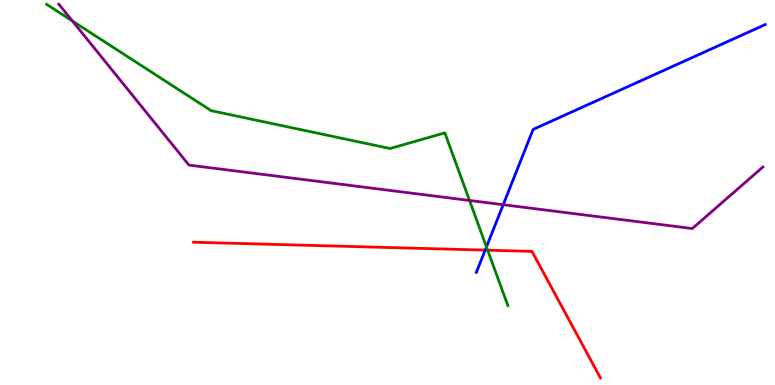[{'lines': ['blue', 'red'], 'intersections': [{'x': 6.26, 'y': 3.5}]}, {'lines': ['green', 'red'], 'intersections': [{'x': 6.29, 'y': 3.5}]}, {'lines': ['purple', 'red'], 'intersections': []}, {'lines': ['blue', 'green'], 'intersections': [{'x': 6.28, 'y': 3.59}]}, {'lines': ['blue', 'purple'], 'intersections': [{'x': 6.49, 'y': 4.68}]}, {'lines': ['green', 'purple'], 'intersections': [{'x': 0.934, 'y': 9.45}, {'x': 6.06, 'y': 4.79}]}]